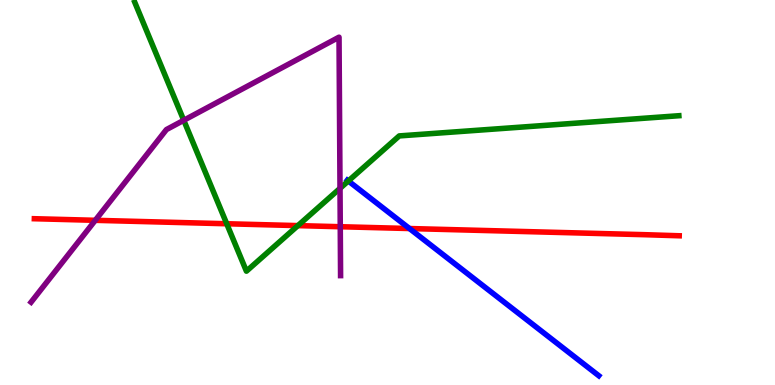[{'lines': ['blue', 'red'], 'intersections': [{'x': 5.28, 'y': 4.06}]}, {'lines': ['green', 'red'], 'intersections': [{'x': 2.93, 'y': 4.19}, {'x': 3.84, 'y': 4.14}]}, {'lines': ['purple', 'red'], 'intersections': [{'x': 1.23, 'y': 4.28}, {'x': 4.39, 'y': 4.11}]}, {'lines': ['blue', 'green'], 'intersections': [{'x': 4.49, 'y': 5.3}]}, {'lines': ['blue', 'purple'], 'intersections': []}, {'lines': ['green', 'purple'], 'intersections': [{'x': 2.37, 'y': 6.88}, {'x': 4.39, 'y': 5.11}]}]